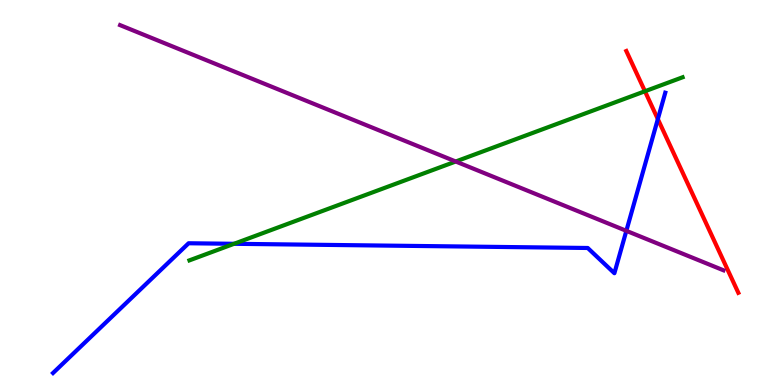[{'lines': ['blue', 'red'], 'intersections': [{'x': 8.49, 'y': 6.91}]}, {'lines': ['green', 'red'], 'intersections': [{'x': 8.32, 'y': 7.63}]}, {'lines': ['purple', 'red'], 'intersections': []}, {'lines': ['blue', 'green'], 'intersections': [{'x': 3.02, 'y': 3.67}]}, {'lines': ['blue', 'purple'], 'intersections': [{'x': 8.08, 'y': 4.0}]}, {'lines': ['green', 'purple'], 'intersections': [{'x': 5.88, 'y': 5.81}]}]